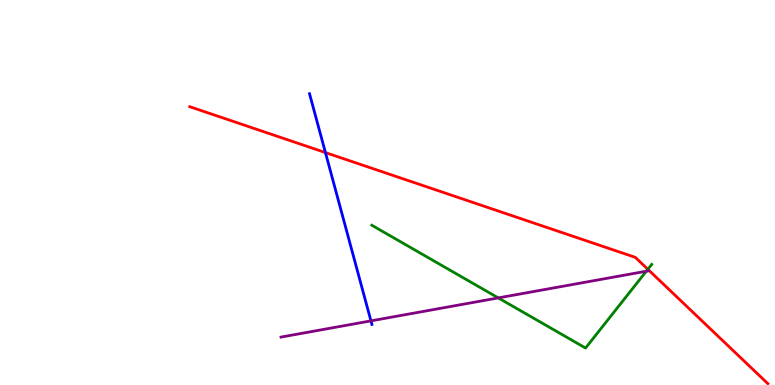[{'lines': ['blue', 'red'], 'intersections': [{'x': 4.2, 'y': 6.04}]}, {'lines': ['green', 'red'], 'intersections': [{'x': 8.36, 'y': 3.01}]}, {'lines': ['purple', 'red'], 'intersections': []}, {'lines': ['blue', 'green'], 'intersections': []}, {'lines': ['blue', 'purple'], 'intersections': [{'x': 4.79, 'y': 1.67}]}, {'lines': ['green', 'purple'], 'intersections': [{'x': 6.43, 'y': 2.26}, {'x': 8.34, 'y': 2.96}]}]